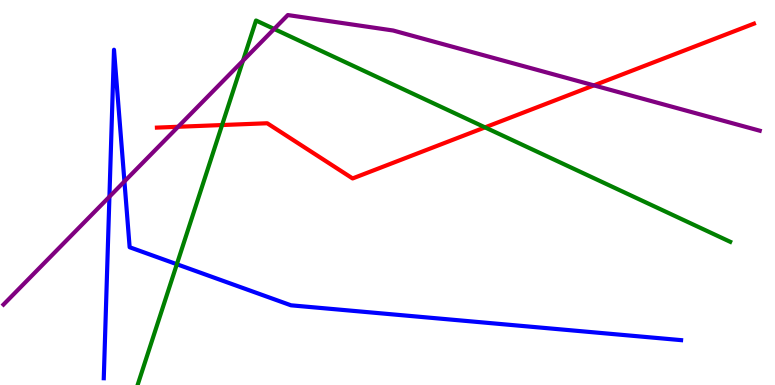[{'lines': ['blue', 'red'], 'intersections': []}, {'lines': ['green', 'red'], 'intersections': [{'x': 2.87, 'y': 6.75}, {'x': 6.26, 'y': 6.69}]}, {'lines': ['purple', 'red'], 'intersections': [{'x': 2.3, 'y': 6.71}, {'x': 7.66, 'y': 7.78}]}, {'lines': ['blue', 'green'], 'intersections': [{'x': 2.28, 'y': 3.14}]}, {'lines': ['blue', 'purple'], 'intersections': [{'x': 1.41, 'y': 4.89}, {'x': 1.61, 'y': 5.29}]}, {'lines': ['green', 'purple'], 'intersections': [{'x': 3.13, 'y': 8.42}, {'x': 3.54, 'y': 9.25}]}]